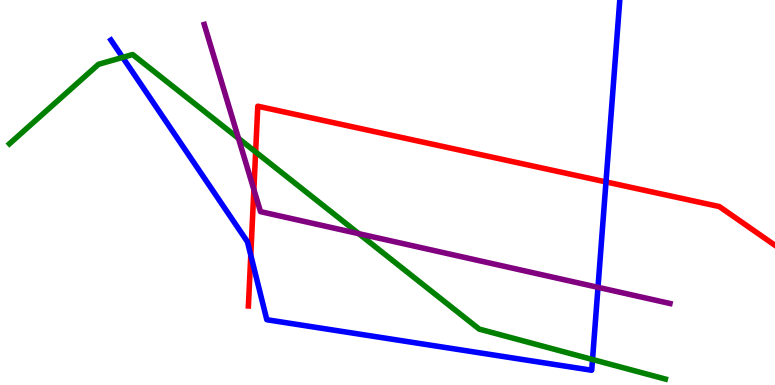[{'lines': ['blue', 'red'], 'intersections': [{'x': 3.24, 'y': 3.37}, {'x': 7.82, 'y': 5.27}]}, {'lines': ['green', 'red'], 'intersections': [{'x': 3.3, 'y': 6.05}]}, {'lines': ['purple', 'red'], 'intersections': [{'x': 3.28, 'y': 5.08}]}, {'lines': ['blue', 'green'], 'intersections': [{'x': 1.58, 'y': 8.51}, {'x': 7.65, 'y': 0.662}]}, {'lines': ['blue', 'purple'], 'intersections': [{'x': 7.72, 'y': 2.54}]}, {'lines': ['green', 'purple'], 'intersections': [{'x': 3.08, 'y': 6.41}, {'x': 4.63, 'y': 3.93}]}]